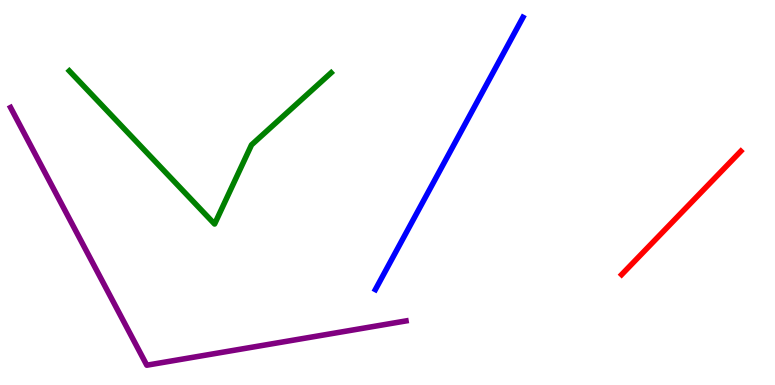[{'lines': ['blue', 'red'], 'intersections': []}, {'lines': ['green', 'red'], 'intersections': []}, {'lines': ['purple', 'red'], 'intersections': []}, {'lines': ['blue', 'green'], 'intersections': []}, {'lines': ['blue', 'purple'], 'intersections': []}, {'lines': ['green', 'purple'], 'intersections': []}]